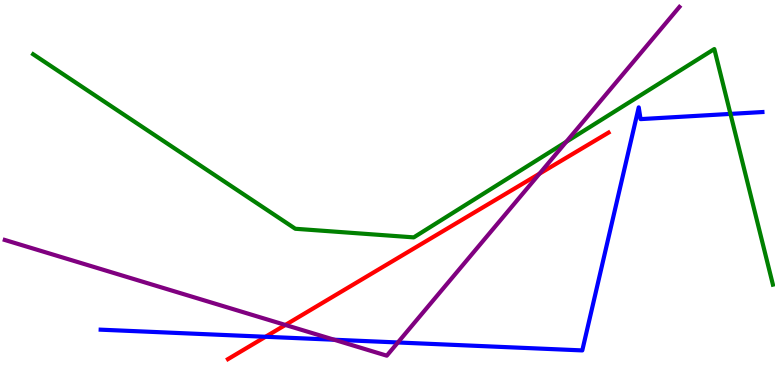[{'lines': ['blue', 'red'], 'intersections': [{'x': 3.43, 'y': 1.25}]}, {'lines': ['green', 'red'], 'intersections': []}, {'lines': ['purple', 'red'], 'intersections': [{'x': 3.68, 'y': 1.56}, {'x': 6.96, 'y': 5.49}]}, {'lines': ['blue', 'green'], 'intersections': [{'x': 9.43, 'y': 7.04}]}, {'lines': ['blue', 'purple'], 'intersections': [{'x': 4.31, 'y': 1.18}, {'x': 5.13, 'y': 1.1}]}, {'lines': ['green', 'purple'], 'intersections': [{'x': 7.31, 'y': 6.32}]}]